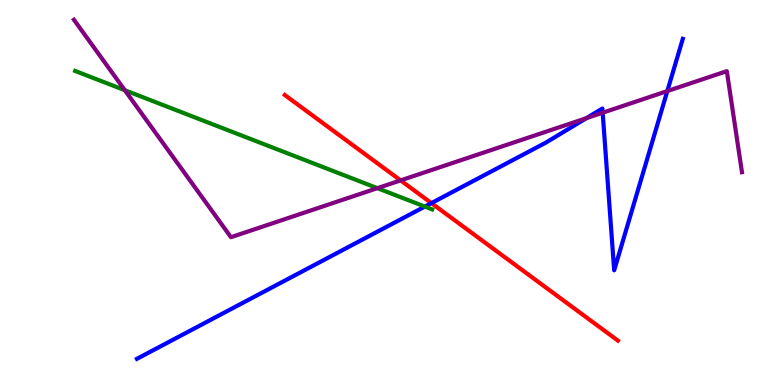[{'lines': ['blue', 'red'], 'intersections': [{'x': 5.57, 'y': 4.72}]}, {'lines': ['green', 'red'], 'intersections': []}, {'lines': ['purple', 'red'], 'intersections': [{'x': 5.17, 'y': 5.31}]}, {'lines': ['blue', 'green'], 'intersections': [{'x': 5.48, 'y': 4.63}]}, {'lines': ['blue', 'purple'], 'intersections': [{'x': 7.57, 'y': 6.93}, {'x': 7.78, 'y': 7.07}, {'x': 8.61, 'y': 7.63}]}, {'lines': ['green', 'purple'], 'intersections': [{'x': 1.61, 'y': 7.66}, {'x': 4.87, 'y': 5.11}]}]